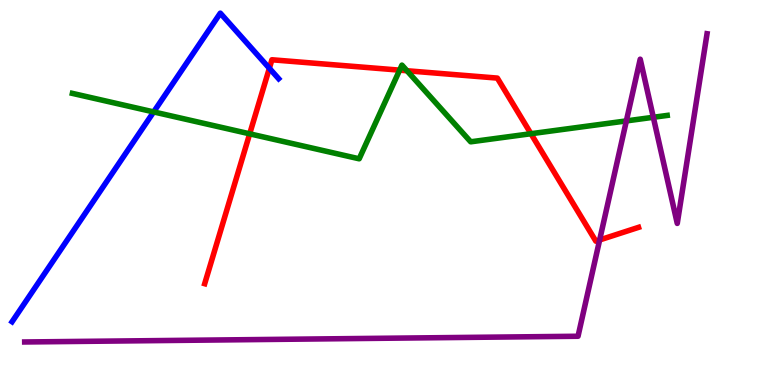[{'lines': ['blue', 'red'], 'intersections': [{'x': 3.48, 'y': 8.23}]}, {'lines': ['green', 'red'], 'intersections': [{'x': 3.22, 'y': 6.52}, {'x': 5.16, 'y': 8.18}, {'x': 5.25, 'y': 8.16}, {'x': 6.85, 'y': 6.53}]}, {'lines': ['purple', 'red'], 'intersections': [{'x': 7.74, 'y': 3.77}]}, {'lines': ['blue', 'green'], 'intersections': [{'x': 1.98, 'y': 7.09}]}, {'lines': ['blue', 'purple'], 'intersections': []}, {'lines': ['green', 'purple'], 'intersections': [{'x': 8.08, 'y': 6.86}, {'x': 8.43, 'y': 6.95}]}]